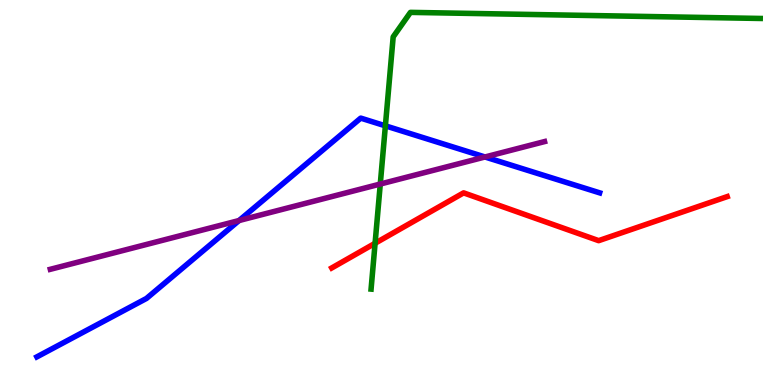[{'lines': ['blue', 'red'], 'intersections': []}, {'lines': ['green', 'red'], 'intersections': [{'x': 4.84, 'y': 3.68}]}, {'lines': ['purple', 'red'], 'intersections': []}, {'lines': ['blue', 'green'], 'intersections': [{'x': 4.97, 'y': 6.73}]}, {'lines': ['blue', 'purple'], 'intersections': [{'x': 3.08, 'y': 4.27}, {'x': 6.26, 'y': 5.92}]}, {'lines': ['green', 'purple'], 'intersections': [{'x': 4.91, 'y': 5.22}]}]